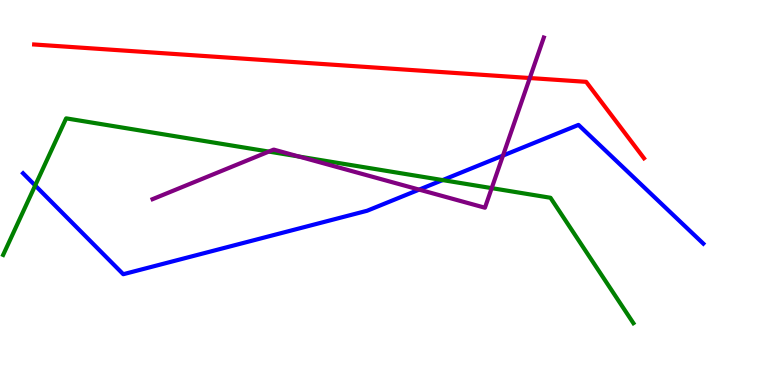[{'lines': ['blue', 'red'], 'intersections': []}, {'lines': ['green', 'red'], 'intersections': []}, {'lines': ['purple', 'red'], 'intersections': [{'x': 6.84, 'y': 7.97}]}, {'lines': ['blue', 'green'], 'intersections': [{'x': 0.454, 'y': 5.18}, {'x': 5.71, 'y': 5.32}]}, {'lines': ['blue', 'purple'], 'intersections': [{'x': 5.41, 'y': 5.07}, {'x': 6.49, 'y': 5.96}]}, {'lines': ['green', 'purple'], 'intersections': [{'x': 3.47, 'y': 6.06}, {'x': 3.86, 'y': 5.94}, {'x': 6.34, 'y': 5.11}]}]